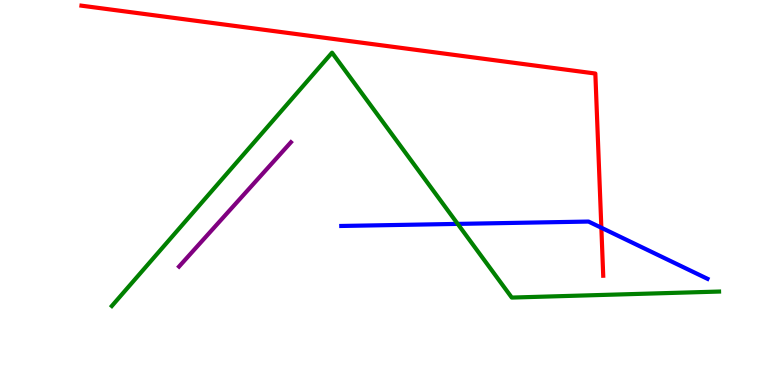[{'lines': ['blue', 'red'], 'intersections': [{'x': 7.76, 'y': 4.08}]}, {'lines': ['green', 'red'], 'intersections': []}, {'lines': ['purple', 'red'], 'intersections': []}, {'lines': ['blue', 'green'], 'intersections': [{'x': 5.91, 'y': 4.18}]}, {'lines': ['blue', 'purple'], 'intersections': []}, {'lines': ['green', 'purple'], 'intersections': []}]